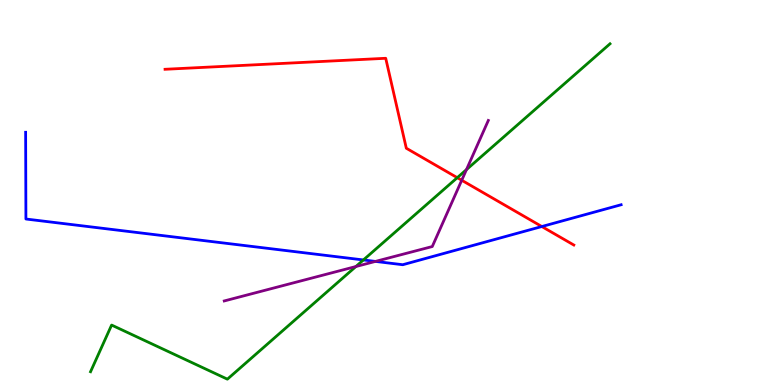[{'lines': ['blue', 'red'], 'intersections': [{'x': 6.99, 'y': 4.12}]}, {'lines': ['green', 'red'], 'intersections': [{'x': 5.9, 'y': 5.38}]}, {'lines': ['purple', 'red'], 'intersections': [{'x': 5.96, 'y': 5.32}]}, {'lines': ['blue', 'green'], 'intersections': [{'x': 4.69, 'y': 3.25}]}, {'lines': ['blue', 'purple'], 'intersections': [{'x': 4.84, 'y': 3.21}]}, {'lines': ['green', 'purple'], 'intersections': [{'x': 4.59, 'y': 3.08}, {'x': 6.02, 'y': 5.59}]}]